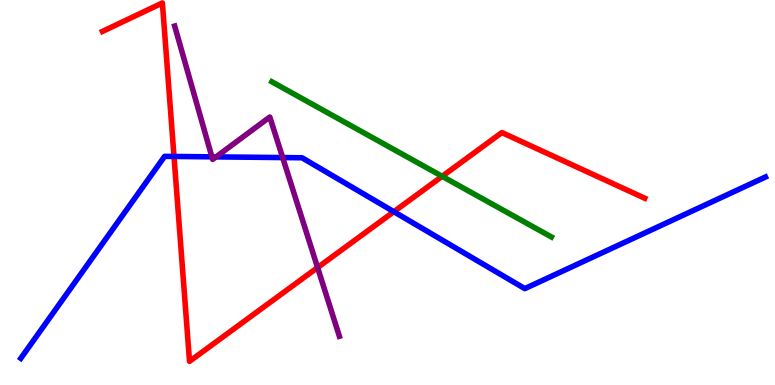[{'lines': ['blue', 'red'], 'intersections': [{'x': 2.25, 'y': 5.94}, {'x': 5.08, 'y': 4.5}]}, {'lines': ['green', 'red'], 'intersections': [{'x': 5.71, 'y': 5.42}]}, {'lines': ['purple', 'red'], 'intersections': [{'x': 4.1, 'y': 3.05}]}, {'lines': ['blue', 'green'], 'intersections': []}, {'lines': ['blue', 'purple'], 'intersections': [{'x': 2.73, 'y': 5.93}, {'x': 2.79, 'y': 5.93}, {'x': 3.65, 'y': 5.91}]}, {'lines': ['green', 'purple'], 'intersections': []}]